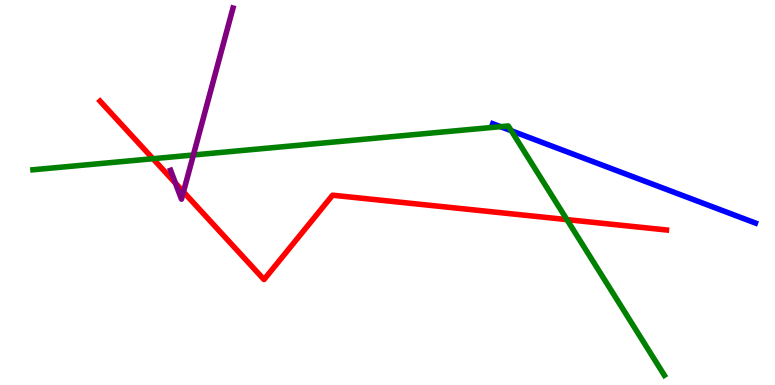[{'lines': ['blue', 'red'], 'intersections': []}, {'lines': ['green', 'red'], 'intersections': [{'x': 1.97, 'y': 5.88}, {'x': 7.31, 'y': 4.3}]}, {'lines': ['purple', 'red'], 'intersections': [{'x': 2.26, 'y': 5.24}, {'x': 2.37, 'y': 5.02}]}, {'lines': ['blue', 'green'], 'intersections': [{'x': 6.46, 'y': 6.71}, {'x': 6.6, 'y': 6.6}]}, {'lines': ['blue', 'purple'], 'intersections': []}, {'lines': ['green', 'purple'], 'intersections': [{'x': 2.5, 'y': 5.97}]}]